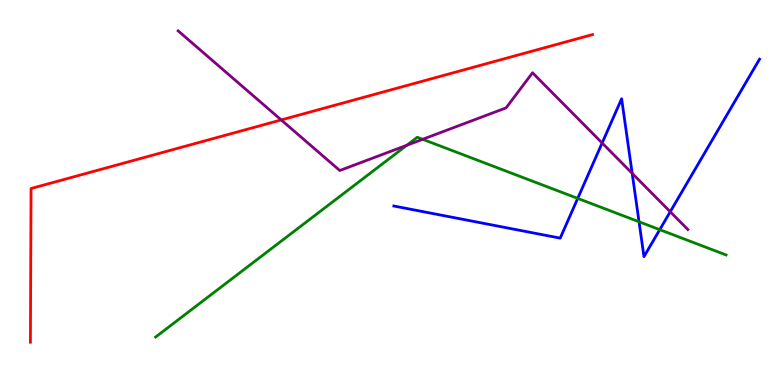[{'lines': ['blue', 'red'], 'intersections': []}, {'lines': ['green', 'red'], 'intersections': []}, {'lines': ['purple', 'red'], 'intersections': [{'x': 3.63, 'y': 6.88}]}, {'lines': ['blue', 'green'], 'intersections': [{'x': 7.45, 'y': 4.85}, {'x': 8.25, 'y': 4.24}, {'x': 8.51, 'y': 4.03}]}, {'lines': ['blue', 'purple'], 'intersections': [{'x': 7.77, 'y': 6.29}, {'x': 8.16, 'y': 5.5}, {'x': 8.65, 'y': 4.5}]}, {'lines': ['green', 'purple'], 'intersections': [{'x': 5.25, 'y': 6.23}, {'x': 5.45, 'y': 6.38}]}]